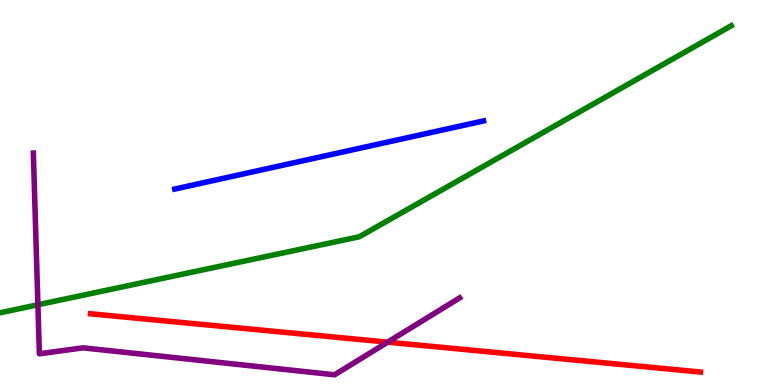[{'lines': ['blue', 'red'], 'intersections': []}, {'lines': ['green', 'red'], 'intersections': []}, {'lines': ['purple', 'red'], 'intersections': [{'x': 5.0, 'y': 1.11}]}, {'lines': ['blue', 'green'], 'intersections': []}, {'lines': ['blue', 'purple'], 'intersections': []}, {'lines': ['green', 'purple'], 'intersections': [{'x': 0.489, 'y': 2.08}]}]